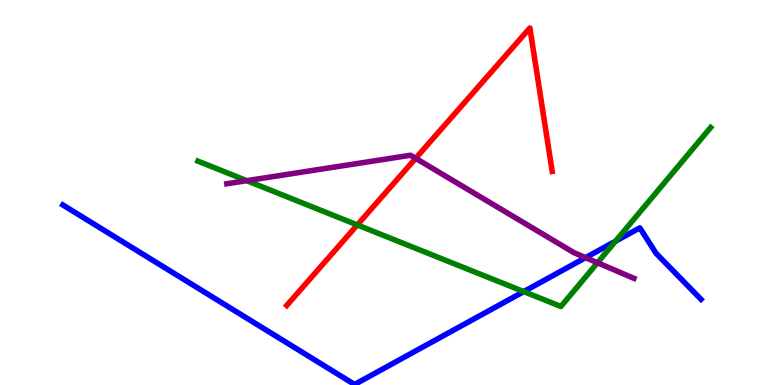[{'lines': ['blue', 'red'], 'intersections': []}, {'lines': ['green', 'red'], 'intersections': [{'x': 4.61, 'y': 4.16}]}, {'lines': ['purple', 'red'], 'intersections': [{'x': 5.36, 'y': 5.89}]}, {'lines': ['blue', 'green'], 'intersections': [{'x': 6.76, 'y': 2.43}, {'x': 7.94, 'y': 3.73}]}, {'lines': ['blue', 'purple'], 'intersections': [{'x': 7.56, 'y': 3.31}]}, {'lines': ['green', 'purple'], 'intersections': [{'x': 3.18, 'y': 5.31}, {'x': 7.71, 'y': 3.18}]}]